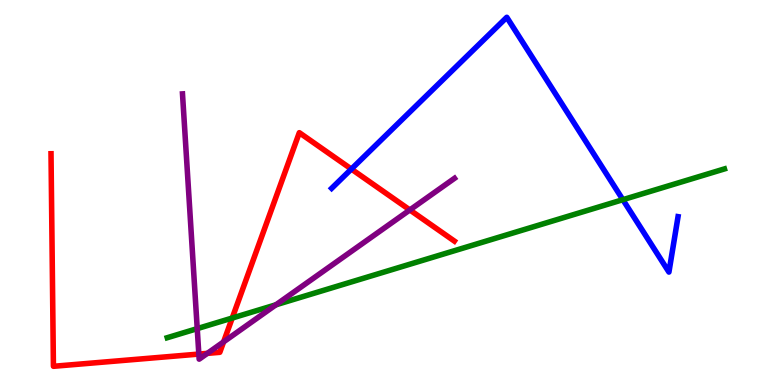[{'lines': ['blue', 'red'], 'intersections': [{'x': 4.53, 'y': 5.61}]}, {'lines': ['green', 'red'], 'intersections': [{'x': 3.0, 'y': 1.74}]}, {'lines': ['purple', 'red'], 'intersections': [{'x': 2.57, 'y': 0.803}, {'x': 2.68, 'y': 0.822}, {'x': 2.89, 'y': 1.12}, {'x': 5.29, 'y': 4.55}]}, {'lines': ['blue', 'green'], 'intersections': [{'x': 8.04, 'y': 4.81}]}, {'lines': ['blue', 'purple'], 'intersections': []}, {'lines': ['green', 'purple'], 'intersections': [{'x': 2.54, 'y': 1.46}, {'x': 3.56, 'y': 2.08}]}]